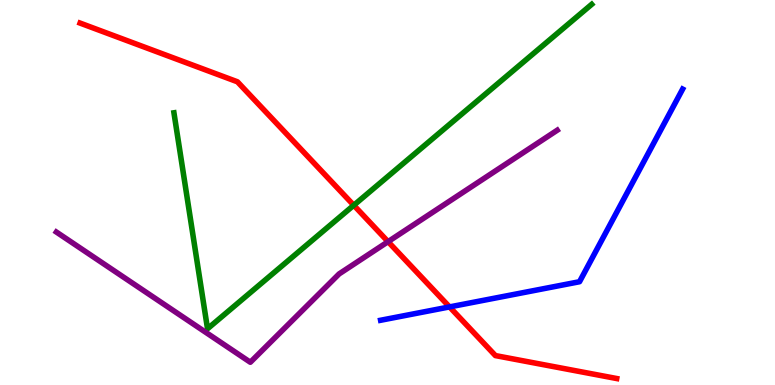[{'lines': ['blue', 'red'], 'intersections': [{'x': 5.8, 'y': 2.03}]}, {'lines': ['green', 'red'], 'intersections': [{'x': 4.56, 'y': 4.67}]}, {'lines': ['purple', 'red'], 'intersections': [{'x': 5.01, 'y': 3.72}]}, {'lines': ['blue', 'green'], 'intersections': []}, {'lines': ['blue', 'purple'], 'intersections': []}, {'lines': ['green', 'purple'], 'intersections': []}]